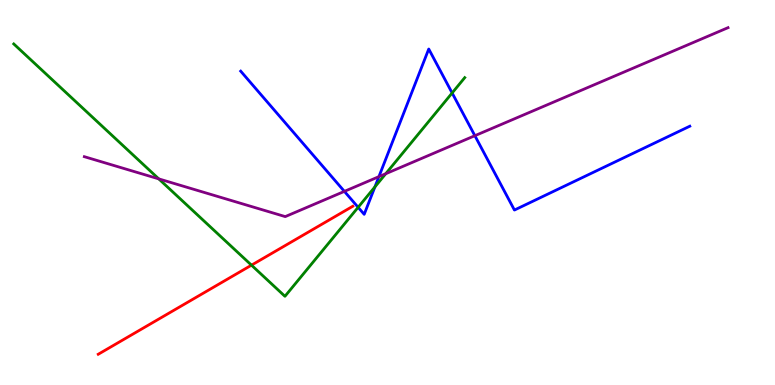[{'lines': ['blue', 'red'], 'intersections': []}, {'lines': ['green', 'red'], 'intersections': [{'x': 3.24, 'y': 3.11}]}, {'lines': ['purple', 'red'], 'intersections': []}, {'lines': ['blue', 'green'], 'intersections': [{'x': 4.62, 'y': 4.62}, {'x': 4.84, 'y': 5.15}, {'x': 5.83, 'y': 7.59}]}, {'lines': ['blue', 'purple'], 'intersections': [{'x': 4.44, 'y': 5.03}, {'x': 4.89, 'y': 5.41}, {'x': 6.13, 'y': 6.48}]}, {'lines': ['green', 'purple'], 'intersections': [{'x': 2.05, 'y': 5.35}, {'x': 4.98, 'y': 5.49}]}]